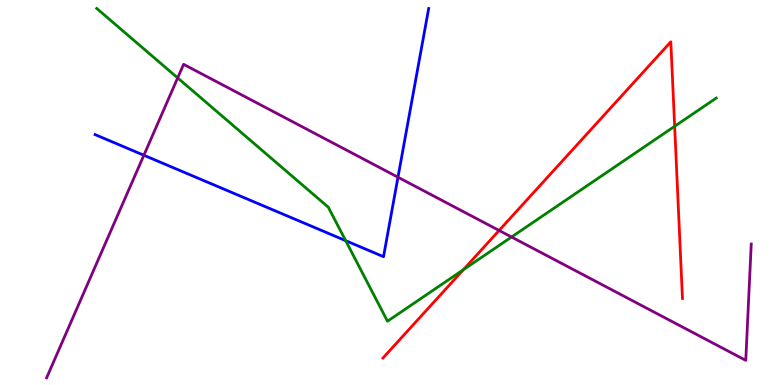[{'lines': ['blue', 'red'], 'intersections': []}, {'lines': ['green', 'red'], 'intersections': [{'x': 5.98, 'y': 2.99}, {'x': 8.71, 'y': 6.72}]}, {'lines': ['purple', 'red'], 'intersections': [{'x': 6.44, 'y': 4.01}]}, {'lines': ['blue', 'green'], 'intersections': [{'x': 4.46, 'y': 3.75}]}, {'lines': ['blue', 'purple'], 'intersections': [{'x': 1.86, 'y': 5.97}, {'x': 5.14, 'y': 5.4}]}, {'lines': ['green', 'purple'], 'intersections': [{'x': 2.29, 'y': 7.98}, {'x': 6.6, 'y': 3.84}]}]